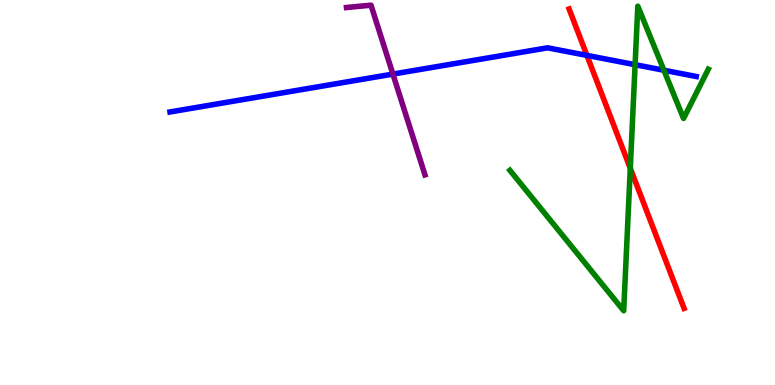[{'lines': ['blue', 'red'], 'intersections': [{'x': 7.57, 'y': 8.56}]}, {'lines': ['green', 'red'], 'intersections': [{'x': 8.13, 'y': 5.63}]}, {'lines': ['purple', 'red'], 'intersections': []}, {'lines': ['blue', 'green'], 'intersections': [{'x': 8.19, 'y': 8.32}, {'x': 8.57, 'y': 8.18}]}, {'lines': ['blue', 'purple'], 'intersections': [{'x': 5.07, 'y': 8.08}]}, {'lines': ['green', 'purple'], 'intersections': []}]